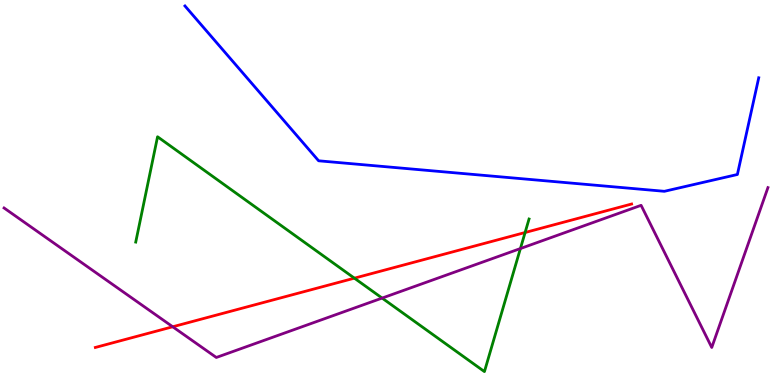[{'lines': ['blue', 'red'], 'intersections': []}, {'lines': ['green', 'red'], 'intersections': [{'x': 4.57, 'y': 2.77}, {'x': 6.78, 'y': 3.96}]}, {'lines': ['purple', 'red'], 'intersections': [{'x': 2.23, 'y': 1.51}]}, {'lines': ['blue', 'green'], 'intersections': []}, {'lines': ['blue', 'purple'], 'intersections': []}, {'lines': ['green', 'purple'], 'intersections': [{'x': 4.93, 'y': 2.26}, {'x': 6.71, 'y': 3.54}]}]